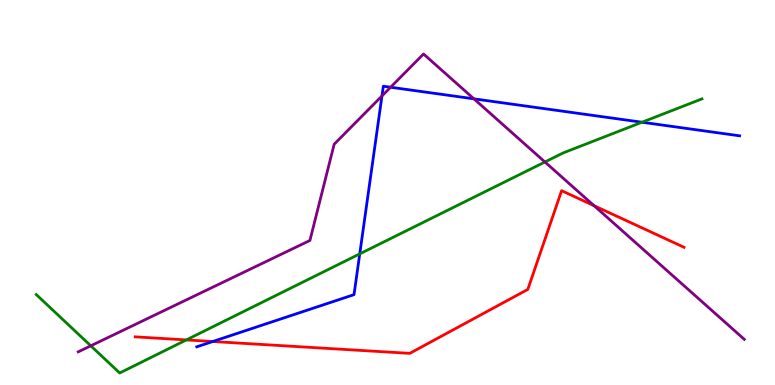[{'lines': ['blue', 'red'], 'intersections': [{'x': 2.75, 'y': 1.13}]}, {'lines': ['green', 'red'], 'intersections': [{'x': 2.4, 'y': 1.17}]}, {'lines': ['purple', 'red'], 'intersections': [{'x': 7.67, 'y': 4.66}]}, {'lines': ['blue', 'green'], 'intersections': [{'x': 4.64, 'y': 3.41}, {'x': 8.28, 'y': 6.83}]}, {'lines': ['blue', 'purple'], 'intersections': [{'x': 4.93, 'y': 7.51}, {'x': 5.04, 'y': 7.73}, {'x': 6.12, 'y': 7.43}]}, {'lines': ['green', 'purple'], 'intersections': [{'x': 1.17, 'y': 1.02}, {'x': 7.03, 'y': 5.79}]}]